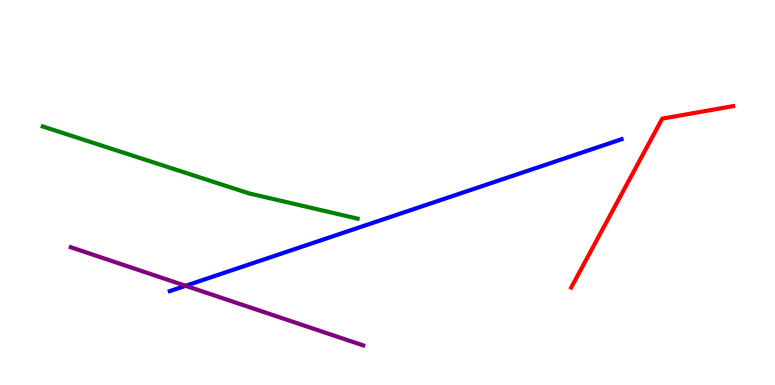[{'lines': ['blue', 'red'], 'intersections': []}, {'lines': ['green', 'red'], 'intersections': []}, {'lines': ['purple', 'red'], 'intersections': []}, {'lines': ['blue', 'green'], 'intersections': []}, {'lines': ['blue', 'purple'], 'intersections': [{'x': 2.39, 'y': 2.58}]}, {'lines': ['green', 'purple'], 'intersections': []}]